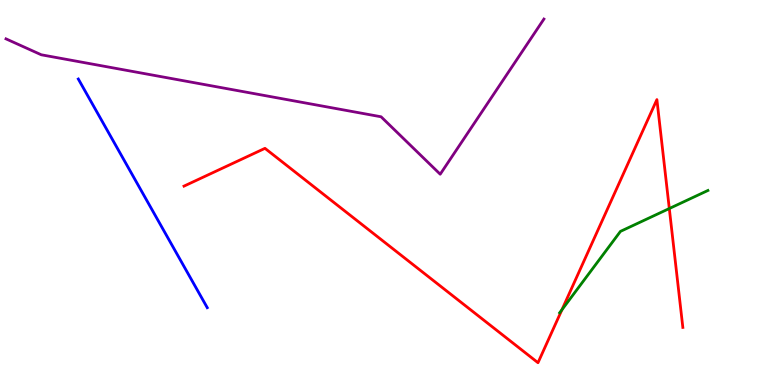[{'lines': ['blue', 'red'], 'intersections': []}, {'lines': ['green', 'red'], 'intersections': [{'x': 7.25, 'y': 1.95}, {'x': 8.64, 'y': 4.58}]}, {'lines': ['purple', 'red'], 'intersections': []}, {'lines': ['blue', 'green'], 'intersections': []}, {'lines': ['blue', 'purple'], 'intersections': []}, {'lines': ['green', 'purple'], 'intersections': []}]